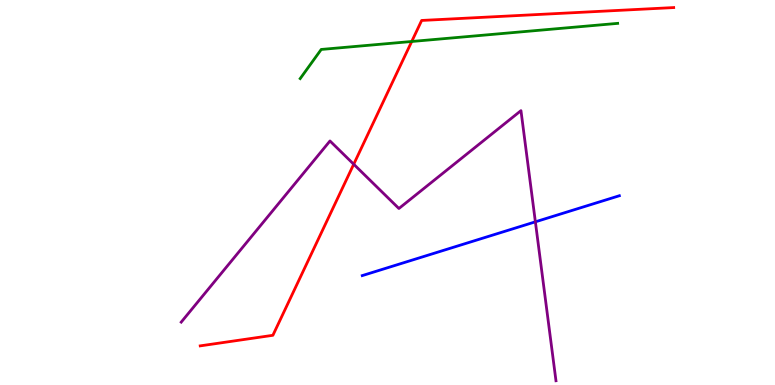[{'lines': ['blue', 'red'], 'intersections': []}, {'lines': ['green', 'red'], 'intersections': [{'x': 5.31, 'y': 8.92}]}, {'lines': ['purple', 'red'], 'intersections': [{'x': 4.56, 'y': 5.73}]}, {'lines': ['blue', 'green'], 'intersections': []}, {'lines': ['blue', 'purple'], 'intersections': [{'x': 6.91, 'y': 4.24}]}, {'lines': ['green', 'purple'], 'intersections': []}]